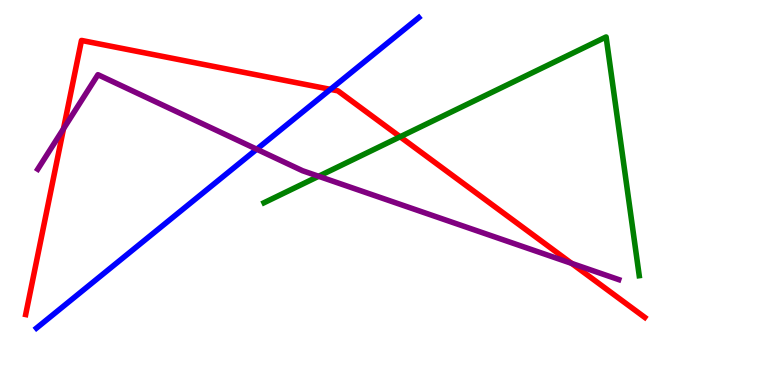[{'lines': ['blue', 'red'], 'intersections': [{'x': 4.26, 'y': 7.68}]}, {'lines': ['green', 'red'], 'intersections': [{'x': 5.16, 'y': 6.45}]}, {'lines': ['purple', 'red'], 'intersections': [{'x': 0.819, 'y': 6.66}, {'x': 7.38, 'y': 3.16}]}, {'lines': ['blue', 'green'], 'intersections': []}, {'lines': ['blue', 'purple'], 'intersections': [{'x': 3.31, 'y': 6.12}]}, {'lines': ['green', 'purple'], 'intersections': [{'x': 4.11, 'y': 5.42}]}]